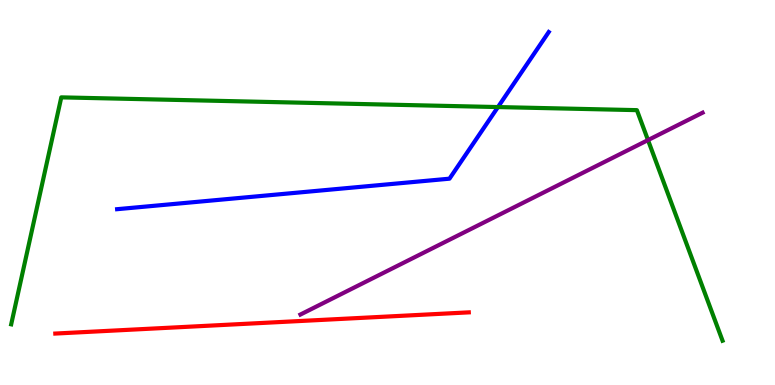[{'lines': ['blue', 'red'], 'intersections': []}, {'lines': ['green', 'red'], 'intersections': []}, {'lines': ['purple', 'red'], 'intersections': []}, {'lines': ['blue', 'green'], 'intersections': [{'x': 6.43, 'y': 7.22}]}, {'lines': ['blue', 'purple'], 'intersections': []}, {'lines': ['green', 'purple'], 'intersections': [{'x': 8.36, 'y': 6.36}]}]